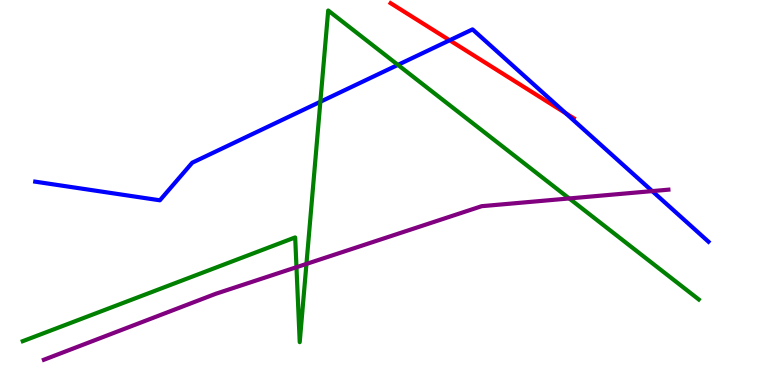[{'lines': ['blue', 'red'], 'intersections': [{'x': 5.8, 'y': 8.95}, {'x': 7.3, 'y': 7.06}]}, {'lines': ['green', 'red'], 'intersections': []}, {'lines': ['purple', 'red'], 'intersections': []}, {'lines': ['blue', 'green'], 'intersections': [{'x': 4.13, 'y': 7.36}, {'x': 5.13, 'y': 8.31}]}, {'lines': ['blue', 'purple'], 'intersections': [{'x': 8.42, 'y': 5.04}]}, {'lines': ['green', 'purple'], 'intersections': [{'x': 3.83, 'y': 3.06}, {'x': 3.95, 'y': 3.15}, {'x': 7.34, 'y': 4.85}]}]